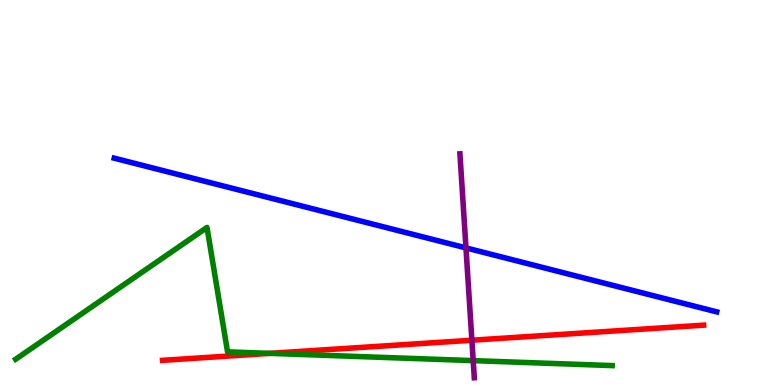[{'lines': ['blue', 'red'], 'intersections': []}, {'lines': ['green', 'red'], 'intersections': [{'x': 3.48, 'y': 0.822}]}, {'lines': ['purple', 'red'], 'intersections': [{'x': 6.09, 'y': 1.16}]}, {'lines': ['blue', 'green'], 'intersections': []}, {'lines': ['blue', 'purple'], 'intersections': [{'x': 6.01, 'y': 3.56}]}, {'lines': ['green', 'purple'], 'intersections': [{'x': 6.11, 'y': 0.633}]}]